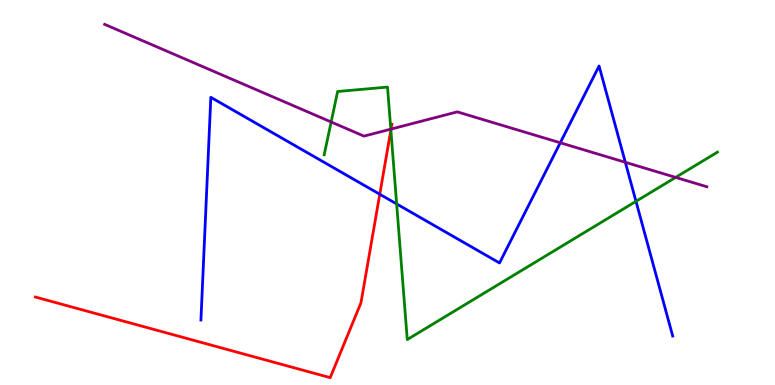[{'lines': ['blue', 'red'], 'intersections': [{'x': 4.9, 'y': 4.95}]}, {'lines': ['green', 'red'], 'intersections': [{'x': 5.04, 'y': 6.62}]}, {'lines': ['purple', 'red'], 'intersections': [{'x': 5.05, 'y': 6.65}]}, {'lines': ['blue', 'green'], 'intersections': [{'x': 5.12, 'y': 4.7}, {'x': 8.21, 'y': 4.77}]}, {'lines': ['blue', 'purple'], 'intersections': [{'x': 7.23, 'y': 6.29}, {'x': 8.07, 'y': 5.78}]}, {'lines': ['green', 'purple'], 'intersections': [{'x': 4.27, 'y': 6.83}, {'x': 5.04, 'y': 6.65}, {'x': 8.72, 'y': 5.39}]}]